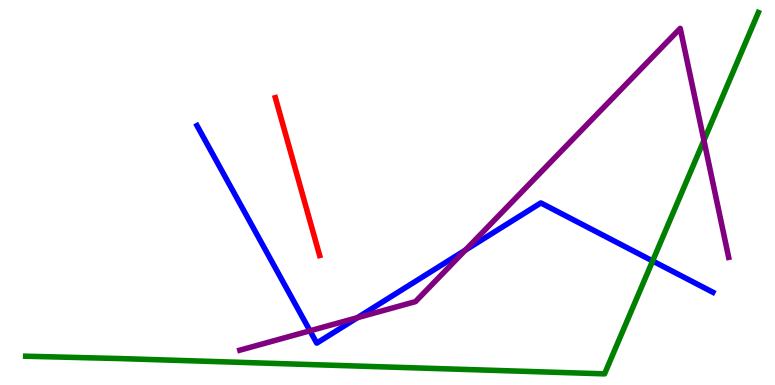[{'lines': ['blue', 'red'], 'intersections': []}, {'lines': ['green', 'red'], 'intersections': []}, {'lines': ['purple', 'red'], 'intersections': []}, {'lines': ['blue', 'green'], 'intersections': [{'x': 8.42, 'y': 3.22}]}, {'lines': ['blue', 'purple'], 'intersections': [{'x': 4.0, 'y': 1.41}, {'x': 4.61, 'y': 1.75}, {'x': 6.0, 'y': 3.5}]}, {'lines': ['green', 'purple'], 'intersections': [{'x': 9.08, 'y': 6.35}]}]